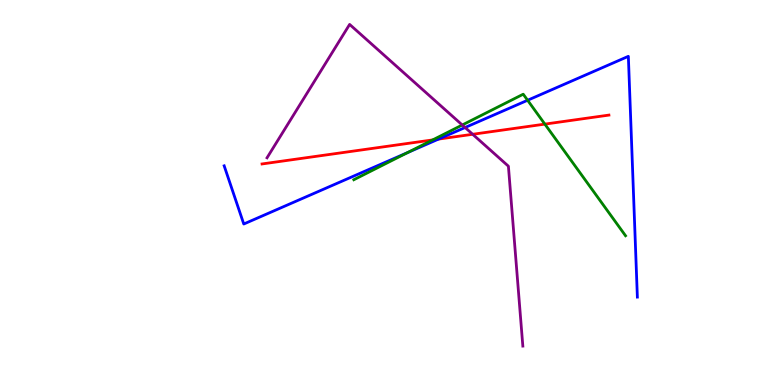[{'lines': ['blue', 'red'], 'intersections': [{'x': 5.66, 'y': 6.39}]}, {'lines': ['green', 'red'], 'intersections': [{'x': 5.58, 'y': 6.37}, {'x': 7.03, 'y': 6.78}]}, {'lines': ['purple', 'red'], 'intersections': [{'x': 6.1, 'y': 6.51}]}, {'lines': ['blue', 'green'], 'intersections': [{'x': 5.26, 'y': 6.04}, {'x': 6.81, 'y': 7.4}]}, {'lines': ['blue', 'purple'], 'intersections': [{'x': 6.0, 'y': 6.69}]}, {'lines': ['green', 'purple'], 'intersections': [{'x': 5.96, 'y': 6.75}]}]